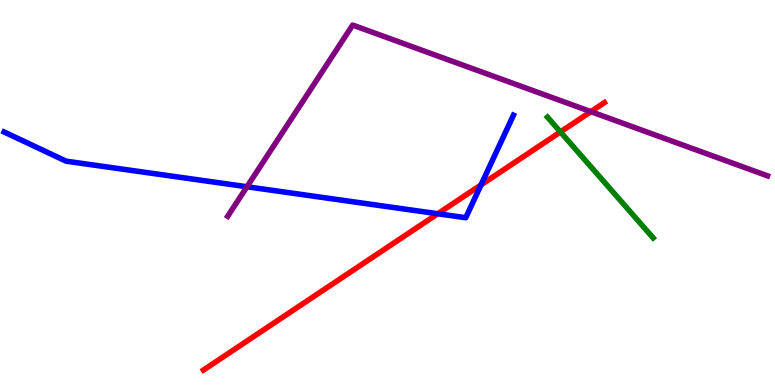[{'lines': ['blue', 'red'], 'intersections': [{'x': 5.65, 'y': 4.45}, {'x': 6.21, 'y': 5.2}]}, {'lines': ['green', 'red'], 'intersections': [{'x': 7.23, 'y': 6.57}]}, {'lines': ['purple', 'red'], 'intersections': [{'x': 7.62, 'y': 7.1}]}, {'lines': ['blue', 'green'], 'intersections': []}, {'lines': ['blue', 'purple'], 'intersections': [{'x': 3.19, 'y': 5.15}]}, {'lines': ['green', 'purple'], 'intersections': []}]